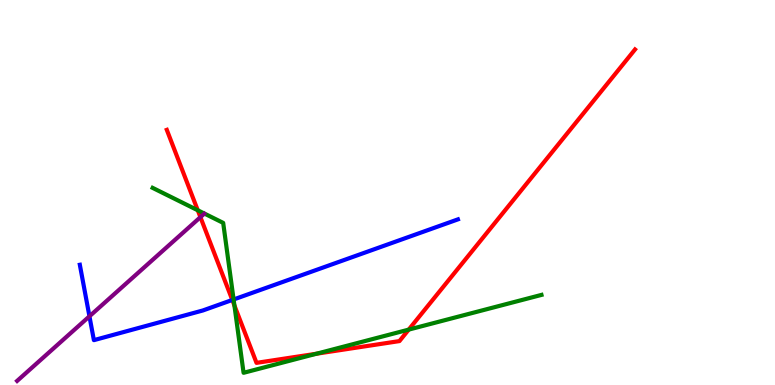[{'lines': ['blue', 'red'], 'intersections': [{'x': 3.0, 'y': 2.21}]}, {'lines': ['green', 'red'], 'intersections': [{'x': 2.55, 'y': 4.54}, {'x': 3.02, 'y': 2.07}, {'x': 4.08, 'y': 0.813}, {'x': 5.27, 'y': 1.44}]}, {'lines': ['purple', 'red'], 'intersections': [{'x': 2.59, 'y': 4.36}]}, {'lines': ['blue', 'green'], 'intersections': [{'x': 3.01, 'y': 2.22}]}, {'lines': ['blue', 'purple'], 'intersections': [{'x': 1.15, 'y': 1.78}]}, {'lines': ['green', 'purple'], 'intersections': []}]